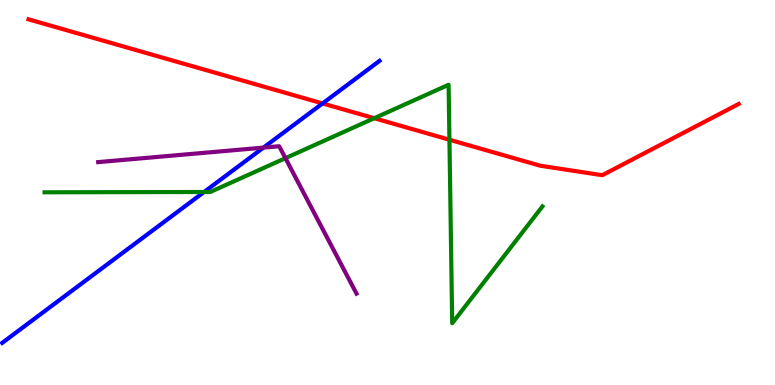[{'lines': ['blue', 'red'], 'intersections': [{'x': 4.16, 'y': 7.31}]}, {'lines': ['green', 'red'], 'intersections': [{'x': 4.83, 'y': 6.93}, {'x': 5.8, 'y': 6.37}]}, {'lines': ['purple', 'red'], 'intersections': []}, {'lines': ['blue', 'green'], 'intersections': [{'x': 2.63, 'y': 5.01}]}, {'lines': ['blue', 'purple'], 'intersections': [{'x': 3.4, 'y': 6.17}]}, {'lines': ['green', 'purple'], 'intersections': [{'x': 3.68, 'y': 5.89}]}]